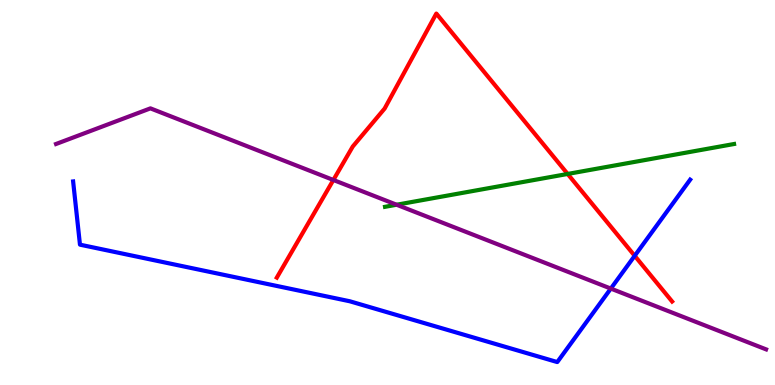[{'lines': ['blue', 'red'], 'intersections': [{'x': 8.19, 'y': 3.36}]}, {'lines': ['green', 'red'], 'intersections': [{'x': 7.32, 'y': 5.48}]}, {'lines': ['purple', 'red'], 'intersections': [{'x': 4.3, 'y': 5.33}]}, {'lines': ['blue', 'green'], 'intersections': []}, {'lines': ['blue', 'purple'], 'intersections': [{'x': 7.88, 'y': 2.5}]}, {'lines': ['green', 'purple'], 'intersections': [{'x': 5.12, 'y': 4.68}]}]